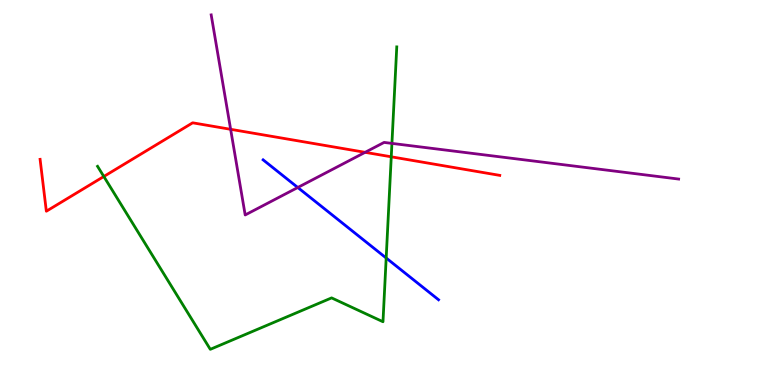[{'lines': ['blue', 'red'], 'intersections': []}, {'lines': ['green', 'red'], 'intersections': [{'x': 1.34, 'y': 5.42}, {'x': 5.05, 'y': 5.93}]}, {'lines': ['purple', 'red'], 'intersections': [{'x': 2.98, 'y': 6.64}, {'x': 4.71, 'y': 6.04}]}, {'lines': ['blue', 'green'], 'intersections': [{'x': 4.98, 'y': 3.3}]}, {'lines': ['blue', 'purple'], 'intersections': [{'x': 3.84, 'y': 5.13}]}, {'lines': ['green', 'purple'], 'intersections': [{'x': 5.06, 'y': 6.28}]}]